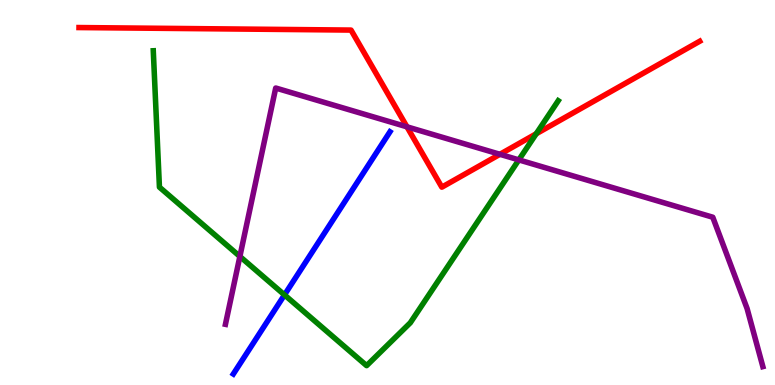[{'lines': ['blue', 'red'], 'intersections': []}, {'lines': ['green', 'red'], 'intersections': [{'x': 6.92, 'y': 6.53}]}, {'lines': ['purple', 'red'], 'intersections': [{'x': 5.25, 'y': 6.71}, {'x': 6.45, 'y': 5.99}]}, {'lines': ['blue', 'green'], 'intersections': [{'x': 3.67, 'y': 2.34}]}, {'lines': ['blue', 'purple'], 'intersections': []}, {'lines': ['green', 'purple'], 'intersections': [{'x': 3.1, 'y': 3.34}, {'x': 6.69, 'y': 5.85}]}]